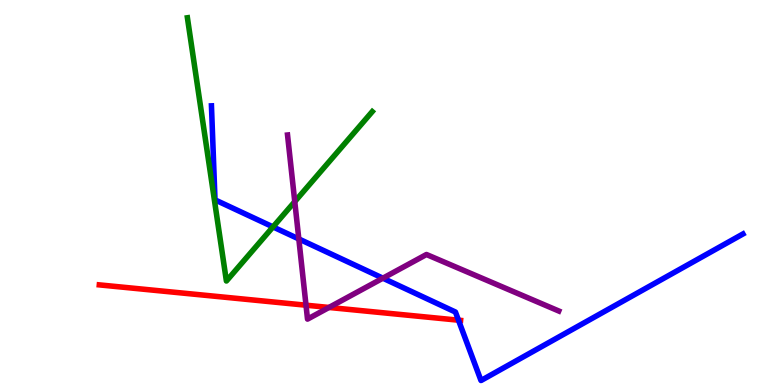[{'lines': ['blue', 'red'], 'intersections': [{'x': 5.92, 'y': 1.68}]}, {'lines': ['green', 'red'], 'intersections': []}, {'lines': ['purple', 'red'], 'intersections': [{'x': 3.95, 'y': 2.07}, {'x': 4.24, 'y': 2.01}]}, {'lines': ['blue', 'green'], 'intersections': [{'x': 3.52, 'y': 4.11}]}, {'lines': ['blue', 'purple'], 'intersections': [{'x': 3.86, 'y': 3.79}, {'x': 4.94, 'y': 2.77}]}, {'lines': ['green', 'purple'], 'intersections': [{'x': 3.8, 'y': 4.76}]}]